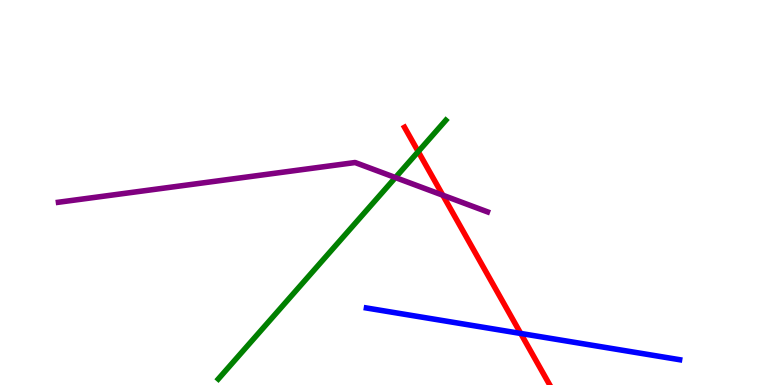[{'lines': ['blue', 'red'], 'intersections': [{'x': 6.72, 'y': 1.34}]}, {'lines': ['green', 'red'], 'intersections': [{'x': 5.4, 'y': 6.06}]}, {'lines': ['purple', 'red'], 'intersections': [{'x': 5.71, 'y': 4.93}]}, {'lines': ['blue', 'green'], 'intersections': []}, {'lines': ['blue', 'purple'], 'intersections': []}, {'lines': ['green', 'purple'], 'intersections': [{'x': 5.1, 'y': 5.39}]}]